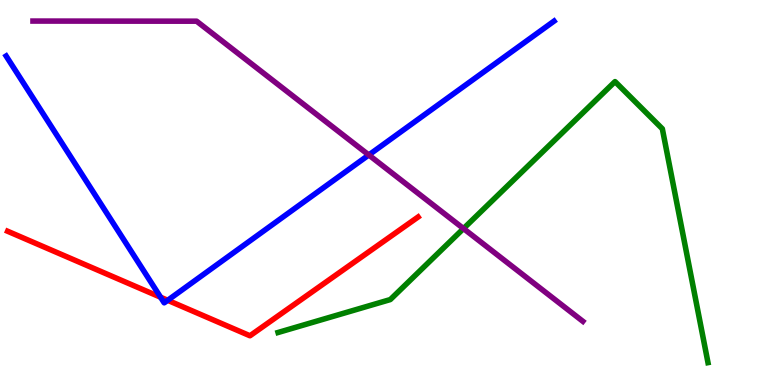[{'lines': ['blue', 'red'], 'intersections': [{'x': 2.07, 'y': 2.28}, {'x': 2.16, 'y': 2.2}]}, {'lines': ['green', 'red'], 'intersections': []}, {'lines': ['purple', 'red'], 'intersections': []}, {'lines': ['blue', 'green'], 'intersections': []}, {'lines': ['blue', 'purple'], 'intersections': [{'x': 4.76, 'y': 5.97}]}, {'lines': ['green', 'purple'], 'intersections': [{'x': 5.98, 'y': 4.06}]}]